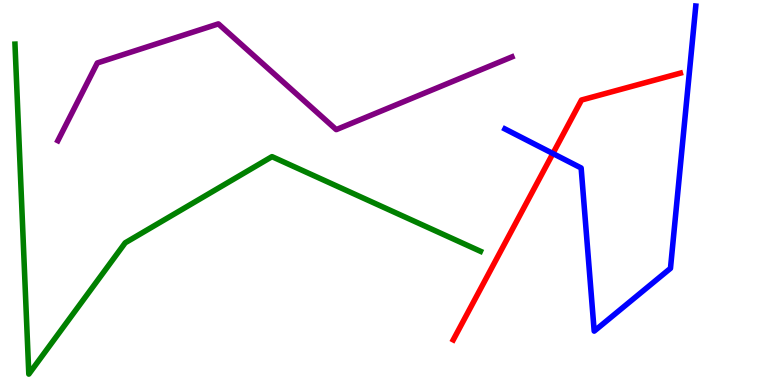[{'lines': ['blue', 'red'], 'intersections': [{'x': 7.13, 'y': 6.01}]}, {'lines': ['green', 'red'], 'intersections': []}, {'lines': ['purple', 'red'], 'intersections': []}, {'lines': ['blue', 'green'], 'intersections': []}, {'lines': ['blue', 'purple'], 'intersections': []}, {'lines': ['green', 'purple'], 'intersections': []}]